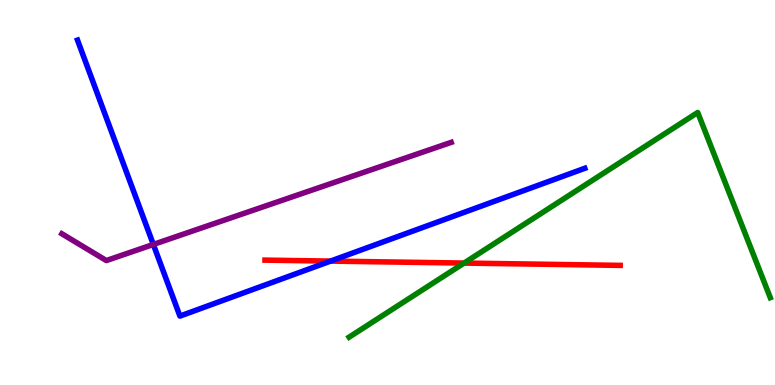[{'lines': ['blue', 'red'], 'intersections': [{'x': 4.27, 'y': 3.22}]}, {'lines': ['green', 'red'], 'intersections': [{'x': 5.99, 'y': 3.17}]}, {'lines': ['purple', 'red'], 'intersections': []}, {'lines': ['blue', 'green'], 'intersections': []}, {'lines': ['blue', 'purple'], 'intersections': [{'x': 1.98, 'y': 3.65}]}, {'lines': ['green', 'purple'], 'intersections': []}]